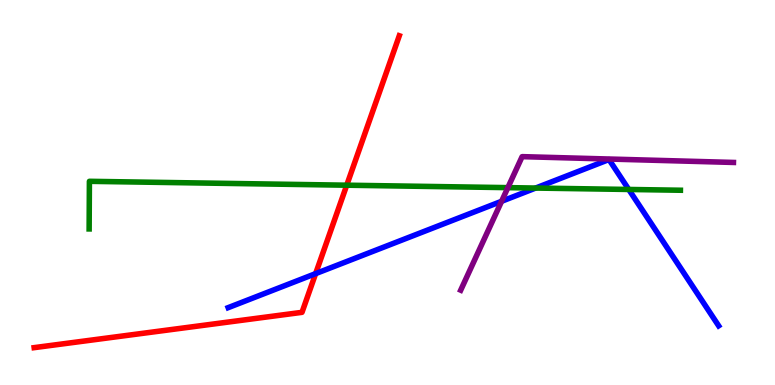[{'lines': ['blue', 'red'], 'intersections': [{'x': 4.07, 'y': 2.89}]}, {'lines': ['green', 'red'], 'intersections': [{'x': 4.47, 'y': 5.19}]}, {'lines': ['purple', 'red'], 'intersections': []}, {'lines': ['blue', 'green'], 'intersections': [{'x': 6.91, 'y': 5.12}, {'x': 8.11, 'y': 5.08}]}, {'lines': ['blue', 'purple'], 'intersections': [{'x': 6.47, 'y': 4.77}]}, {'lines': ['green', 'purple'], 'intersections': [{'x': 6.55, 'y': 5.13}]}]